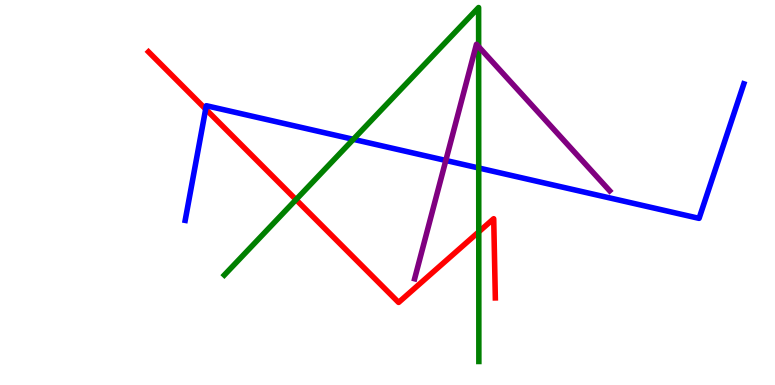[{'lines': ['blue', 'red'], 'intersections': [{'x': 2.65, 'y': 7.17}]}, {'lines': ['green', 'red'], 'intersections': [{'x': 3.82, 'y': 4.81}, {'x': 6.18, 'y': 3.98}]}, {'lines': ['purple', 'red'], 'intersections': []}, {'lines': ['blue', 'green'], 'intersections': [{'x': 4.56, 'y': 6.38}, {'x': 6.18, 'y': 5.64}]}, {'lines': ['blue', 'purple'], 'intersections': [{'x': 5.75, 'y': 5.83}]}, {'lines': ['green', 'purple'], 'intersections': [{'x': 6.18, 'y': 8.79}]}]